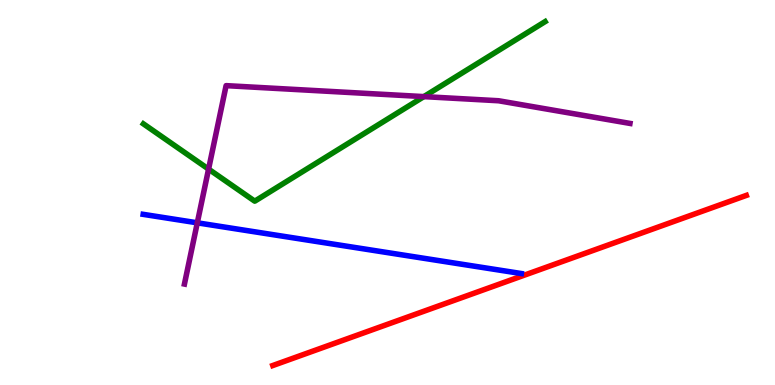[{'lines': ['blue', 'red'], 'intersections': []}, {'lines': ['green', 'red'], 'intersections': []}, {'lines': ['purple', 'red'], 'intersections': []}, {'lines': ['blue', 'green'], 'intersections': []}, {'lines': ['blue', 'purple'], 'intersections': [{'x': 2.55, 'y': 4.21}]}, {'lines': ['green', 'purple'], 'intersections': [{'x': 2.69, 'y': 5.61}, {'x': 5.47, 'y': 7.49}]}]